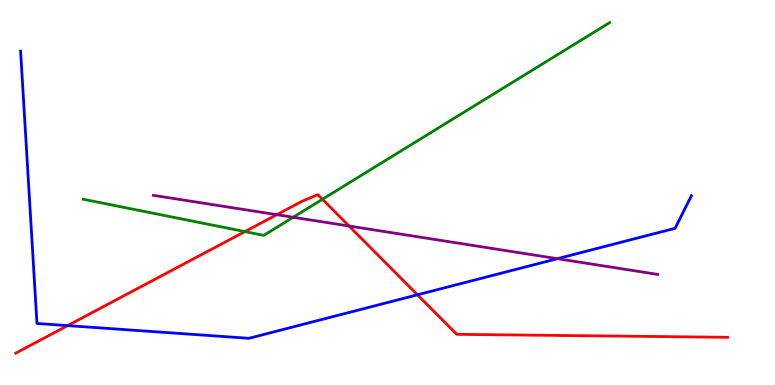[{'lines': ['blue', 'red'], 'intersections': [{'x': 0.872, 'y': 1.54}, {'x': 5.39, 'y': 2.34}]}, {'lines': ['green', 'red'], 'intersections': [{'x': 3.16, 'y': 3.98}, {'x': 4.16, 'y': 4.82}]}, {'lines': ['purple', 'red'], 'intersections': [{'x': 3.57, 'y': 4.42}, {'x': 4.5, 'y': 4.13}]}, {'lines': ['blue', 'green'], 'intersections': []}, {'lines': ['blue', 'purple'], 'intersections': [{'x': 7.19, 'y': 3.28}]}, {'lines': ['green', 'purple'], 'intersections': [{'x': 3.78, 'y': 4.36}]}]